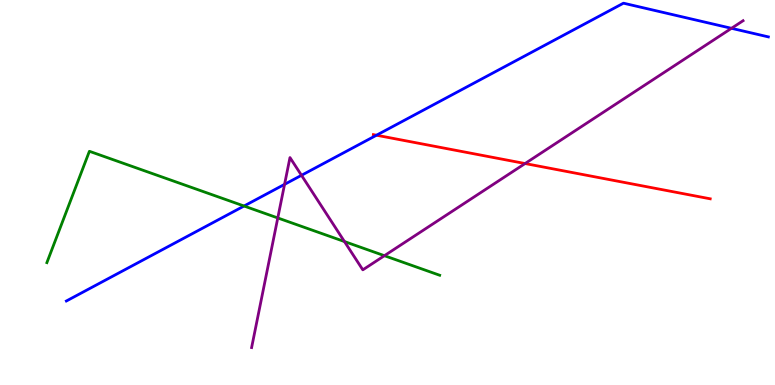[{'lines': ['blue', 'red'], 'intersections': [{'x': 4.86, 'y': 6.49}]}, {'lines': ['green', 'red'], 'intersections': []}, {'lines': ['purple', 'red'], 'intersections': [{'x': 6.78, 'y': 5.75}]}, {'lines': ['blue', 'green'], 'intersections': [{'x': 3.15, 'y': 4.65}]}, {'lines': ['blue', 'purple'], 'intersections': [{'x': 3.67, 'y': 5.21}, {'x': 3.89, 'y': 5.45}, {'x': 9.44, 'y': 9.26}]}, {'lines': ['green', 'purple'], 'intersections': [{'x': 3.58, 'y': 4.34}, {'x': 4.44, 'y': 3.73}, {'x': 4.96, 'y': 3.36}]}]